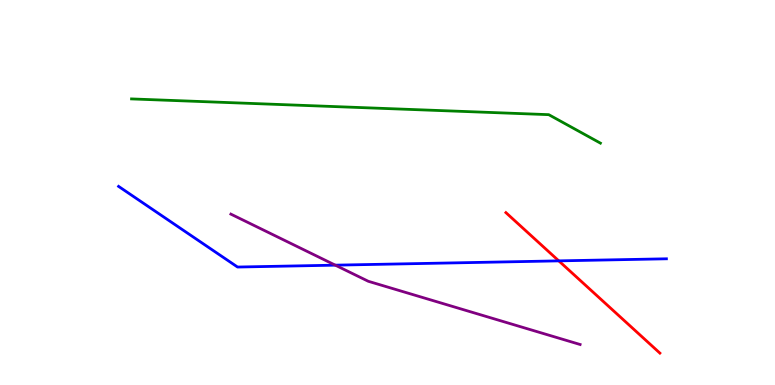[{'lines': ['blue', 'red'], 'intersections': [{'x': 7.21, 'y': 3.22}]}, {'lines': ['green', 'red'], 'intersections': []}, {'lines': ['purple', 'red'], 'intersections': []}, {'lines': ['blue', 'green'], 'intersections': []}, {'lines': ['blue', 'purple'], 'intersections': [{'x': 4.33, 'y': 3.11}]}, {'lines': ['green', 'purple'], 'intersections': []}]